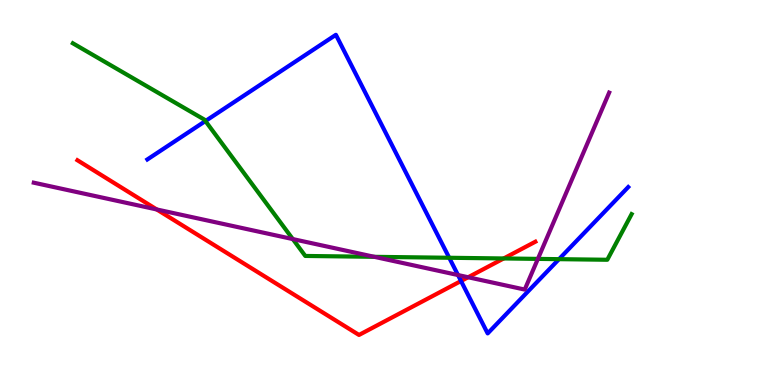[{'lines': ['blue', 'red'], 'intersections': [{'x': 5.95, 'y': 2.7}]}, {'lines': ['green', 'red'], 'intersections': [{'x': 6.5, 'y': 3.29}]}, {'lines': ['purple', 'red'], 'intersections': [{'x': 2.02, 'y': 4.56}, {'x': 6.04, 'y': 2.8}]}, {'lines': ['blue', 'green'], 'intersections': [{'x': 2.65, 'y': 6.86}, {'x': 5.8, 'y': 3.3}, {'x': 7.21, 'y': 3.27}]}, {'lines': ['blue', 'purple'], 'intersections': [{'x': 5.91, 'y': 2.86}]}, {'lines': ['green', 'purple'], 'intersections': [{'x': 3.78, 'y': 3.79}, {'x': 4.83, 'y': 3.33}, {'x': 6.94, 'y': 3.28}]}]